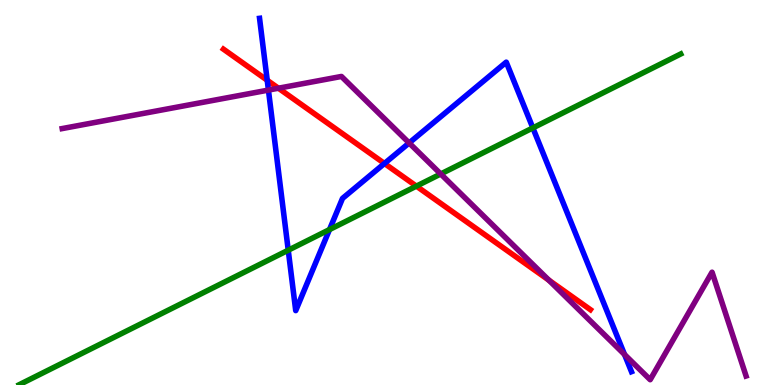[{'lines': ['blue', 'red'], 'intersections': [{'x': 3.45, 'y': 7.92}, {'x': 4.96, 'y': 5.75}]}, {'lines': ['green', 'red'], 'intersections': [{'x': 5.37, 'y': 5.17}]}, {'lines': ['purple', 'red'], 'intersections': [{'x': 3.59, 'y': 7.71}, {'x': 7.08, 'y': 2.72}]}, {'lines': ['blue', 'green'], 'intersections': [{'x': 3.72, 'y': 3.5}, {'x': 4.25, 'y': 4.04}, {'x': 6.88, 'y': 6.68}]}, {'lines': ['blue', 'purple'], 'intersections': [{'x': 3.46, 'y': 7.66}, {'x': 5.28, 'y': 6.29}, {'x': 8.06, 'y': 0.792}]}, {'lines': ['green', 'purple'], 'intersections': [{'x': 5.69, 'y': 5.48}]}]